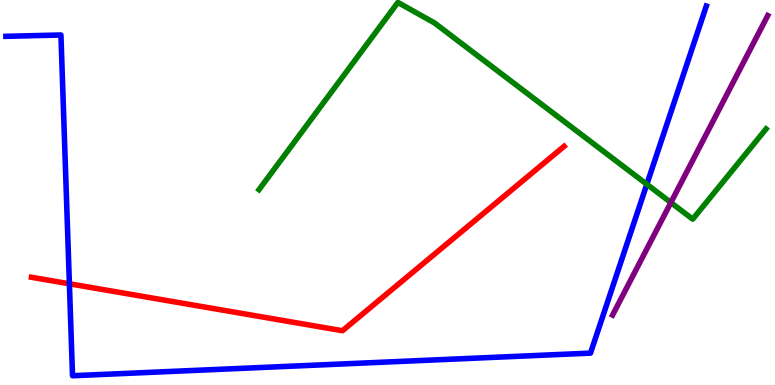[{'lines': ['blue', 'red'], 'intersections': [{'x': 0.895, 'y': 2.63}]}, {'lines': ['green', 'red'], 'intersections': []}, {'lines': ['purple', 'red'], 'intersections': []}, {'lines': ['blue', 'green'], 'intersections': [{'x': 8.35, 'y': 5.21}]}, {'lines': ['blue', 'purple'], 'intersections': []}, {'lines': ['green', 'purple'], 'intersections': [{'x': 8.66, 'y': 4.74}]}]